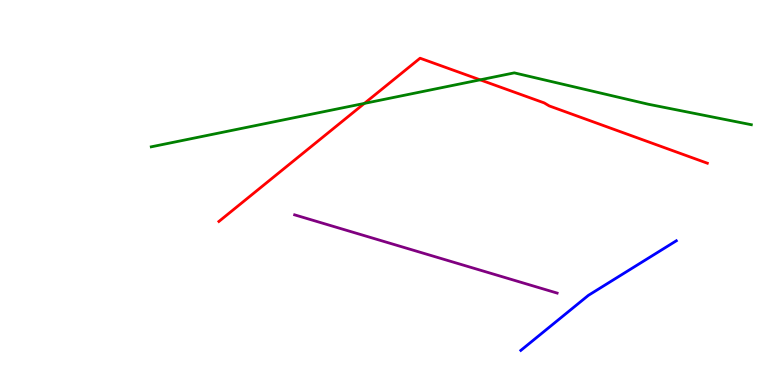[{'lines': ['blue', 'red'], 'intersections': []}, {'lines': ['green', 'red'], 'intersections': [{'x': 4.7, 'y': 7.31}, {'x': 6.2, 'y': 7.93}]}, {'lines': ['purple', 'red'], 'intersections': []}, {'lines': ['blue', 'green'], 'intersections': []}, {'lines': ['blue', 'purple'], 'intersections': []}, {'lines': ['green', 'purple'], 'intersections': []}]